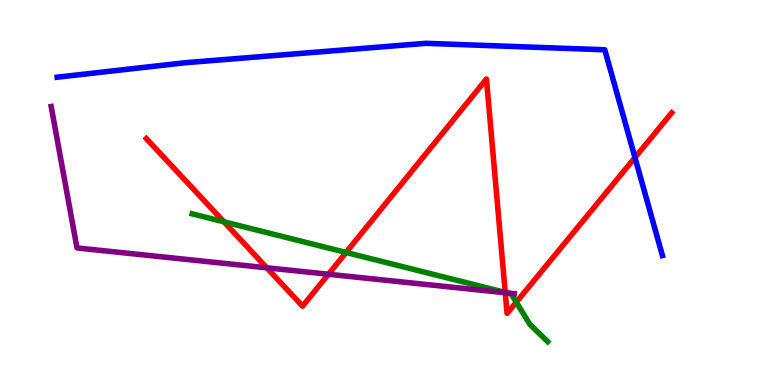[{'lines': ['blue', 'red'], 'intersections': [{'x': 8.19, 'y': 5.91}]}, {'lines': ['green', 'red'], 'intersections': [{'x': 2.89, 'y': 4.24}, {'x': 4.47, 'y': 3.44}, {'x': 6.52, 'y': 2.4}, {'x': 6.66, 'y': 2.15}]}, {'lines': ['purple', 'red'], 'intersections': [{'x': 3.44, 'y': 3.04}, {'x': 4.24, 'y': 2.88}, {'x': 6.52, 'y': 2.4}]}, {'lines': ['blue', 'green'], 'intersections': []}, {'lines': ['blue', 'purple'], 'intersections': []}, {'lines': ['green', 'purple'], 'intersections': [{'x': 6.55, 'y': 2.39}]}]